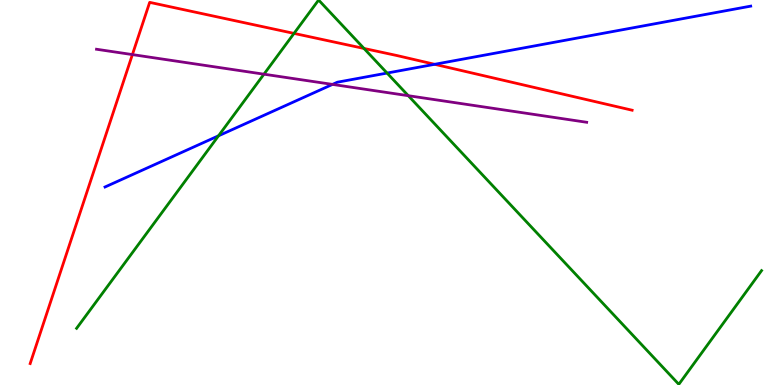[{'lines': ['blue', 'red'], 'intersections': [{'x': 5.61, 'y': 8.33}]}, {'lines': ['green', 'red'], 'intersections': [{'x': 3.79, 'y': 9.13}, {'x': 4.7, 'y': 8.74}]}, {'lines': ['purple', 'red'], 'intersections': [{'x': 1.71, 'y': 8.58}]}, {'lines': ['blue', 'green'], 'intersections': [{'x': 2.82, 'y': 6.47}, {'x': 4.99, 'y': 8.1}]}, {'lines': ['blue', 'purple'], 'intersections': [{'x': 4.29, 'y': 7.81}]}, {'lines': ['green', 'purple'], 'intersections': [{'x': 3.41, 'y': 8.07}, {'x': 5.27, 'y': 7.51}]}]